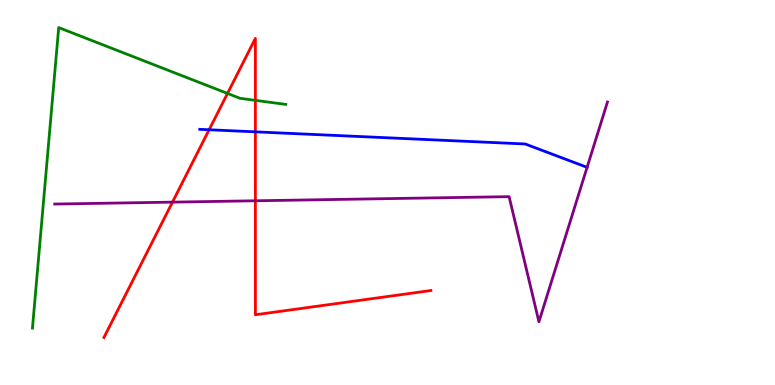[{'lines': ['blue', 'red'], 'intersections': [{'x': 2.7, 'y': 6.63}, {'x': 3.3, 'y': 6.58}]}, {'lines': ['green', 'red'], 'intersections': [{'x': 2.94, 'y': 7.57}, {'x': 3.3, 'y': 7.39}]}, {'lines': ['purple', 'red'], 'intersections': [{'x': 2.23, 'y': 4.75}, {'x': 3.3, 'y': 4.78}]}, {'lines': ['blue', 'green'], 'intersections': []}, {'lines': ['blue', 'purple'], 'intersections': [{'x': 7.58, 'y': 5.65}]}, {'lines': ['green', 'purple'], 'intersections': []}]